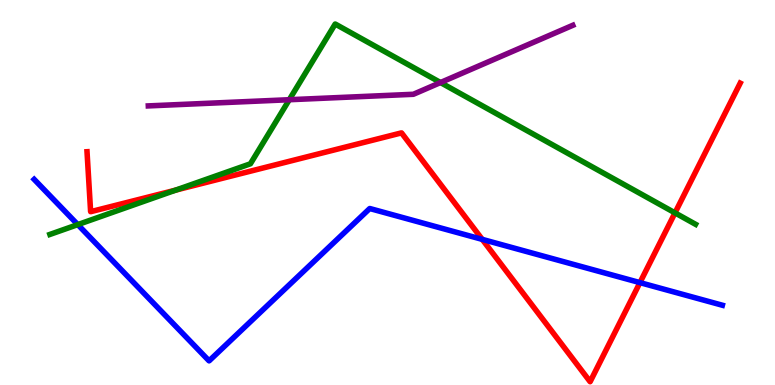[{'lines': ['blue', 'red'], 'intersections': [{'x': 6.22, 'y': 3.78}, {'x': 8.26, 'y': 2.66}]}, {'lines': ['green', 'red'], 'intersections': [{'x': 2.27, 'y': 5.06}, {'x': 8.71, 'y': 4.47}]}, {'lines': ['purple', 'red'], 'intersections': []}, {'lines': ['blue', 'green'], 'intersections': [{'x': 1.0, 'y': 4.17}]}, {'lines': ['blue', 'purple'], 'intersections': []}, {'lines': ['green', 'purple'], 'intersections': [{'x': 3.73, 'y': 7.41}, {'x': 5.68, 'y': 7.86}]}]